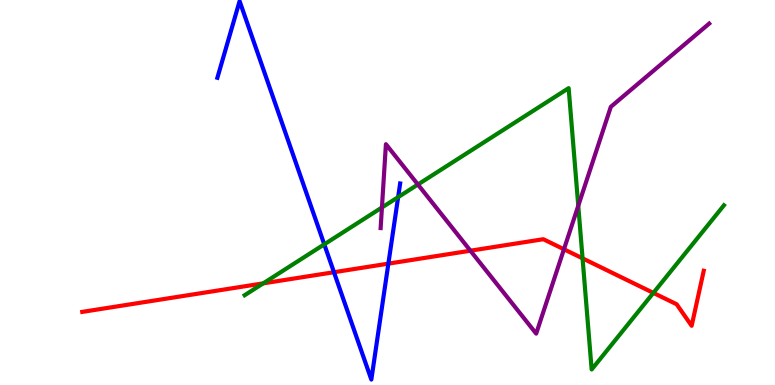[{'lines': ['blue', 'red'], 'intersections': [{'x': 4.31, 'y': 2.93}, {'x': 5.01, 'y': 3.15}]}, {'lines': ['green', 'red'], 'intersections': [{'x': 3.4, 'y': 2.64}, {'x': 7.52, 'y': 3.29}, {'x': 8.43, 'y': 2.39}]}, {'lines': ['purple', 'red'], 'intersections': [{'x': 6.07, 'y': 3.49}, {'x': 7.28, 'y': 3.53}]}, {'lines': ['blue', 'green'], 'intersections': [{'x': 4.18, 'y': 3.65}, {'x': 5.14, 'y': 4.88}]}, {'lines': ['blue', 'purple'], 'intersections': []}, {'lines': ['green', 'purple'], 'intersections': [{'x': 4.93, 'y': 4.61}, {'x': 5.39, 'y': 5.21}, {'x': 7.46, 'y': 4.66}]}]